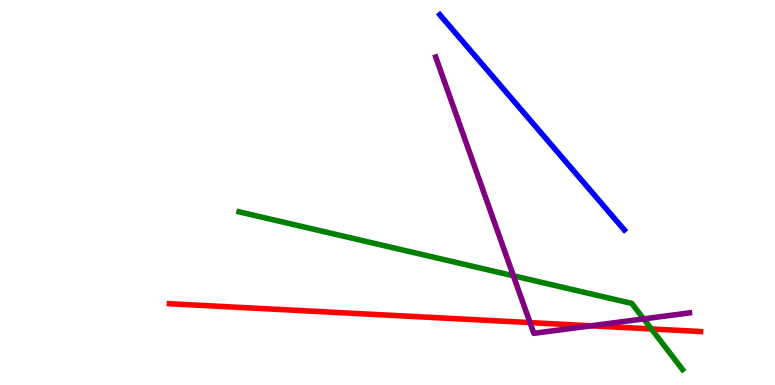[{'lines': ['blue', 'red'], 'intersections': []}, {'lines': ['green', 'red'], 'intersections': [{'x': 8.41, 'y': 1.46}]}, {'lines': ['purple', 'red'], 'intersections': [{'x': 6.84, 'y': 1.62}, {'x': 7.63, 'y': 1.54}]}, {'lines': ['blue', 'green'], 'intersections': []}, {'lines': ['blue', 'purple'], 'intersections': []}, {'lines': ['green', 'purple'], 'intersections': [{'x': 6.62, 'y': 2.84}, {'x': 8.31, 'y': 1.72}]}]